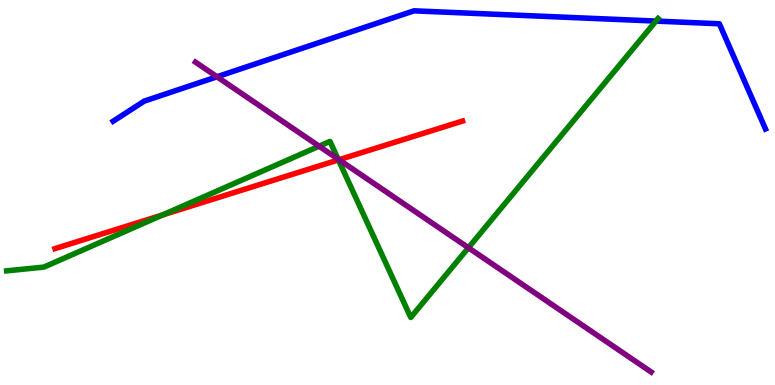[{'lines': ['blue', 'red'], 'intersections': []}, {'lines': ['green', 'red'], 'intersections': [{'x': 2.1, 'y': 4.42}, {'x': 4.37, 'y': 5.85}]}, {'lines': ['purple', 'red'], 'intersections': [{'x': 4.37, 'y': 5.85}]}, {'lines': ['blue', 'green'], 'intersections': [{'x': 8.46, 'y': 9.45}]}, {'lines': ['blue', 'purple'], 'intersections': [{'x': 2.8, 'y': 8.01}]}, {'lines': ['green', 'purple'], 'intersections': [{'x': 4.12, 'y': 6.2}, {'x': 4.36, 'y': 5.87}, {'x': 6.04, 'y': 3.57}]}]